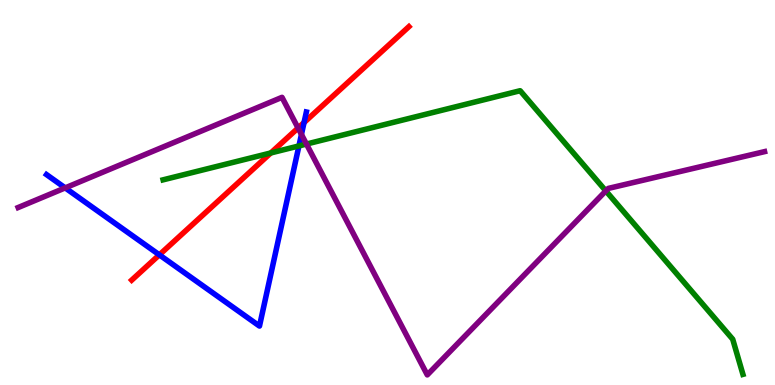[{'lines': ['blue', 'red'], 'intersections': [{'x': 2.06, 'y': 3.38}, {'x': 3.92, 'y': 6.82}]}, {'lines': ['green', 'red'], 'intersections': [{'x': 3.49, 'y': 6.03}]}, {'lines': ['purple', 'red'], 'intersections': [{'x': 3.85, 'y': 6.67}]}, {'lines': ['blue', 'green'], 'intersections': [{'x': 3.86, 'y': 6.21}]}, {'lines': ['blue', 'purple'], 'intersections': [{'x': 0.841, 'y': 5.12}, {'x': 3.89, 'y': 6.51}]}, {'lines': ['green', 'purple'], 'intersections': [{'x': 3.95, 'y': 6.26}, {'x': 7.82, 'y': 5.04}]}]